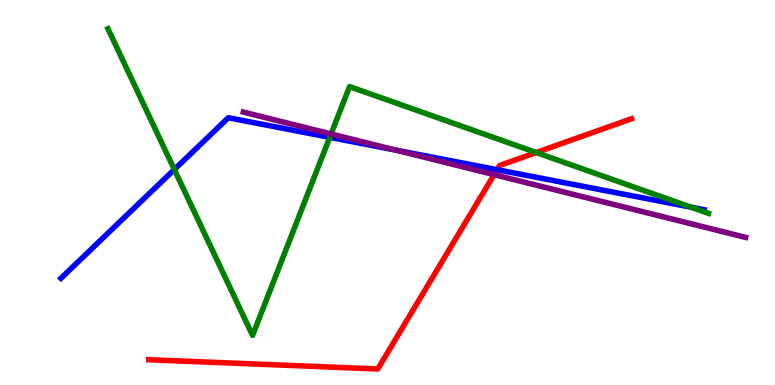[{'lines': ['blue', 'red'], 'intersections': [{'x': 6.41, 'y': 5.59}]}, {'lines': ['green', 'red'], 'intersections': [{'x': 6.92, 'y': 6.04}]}, {'lines': ['purple', 'red'], 'intersections': [{'x': 6.38, 'y': 5.46}]}, {'lines': ['blue', 'green'], 'intersections': [{'x': 2.25, 'y': 5.6}, {'x': 4.25, 'y': 6.43}, {'x': 8.92, 'y': 4.62}]}, {'lines': ['blue', 'purple'], 'intersections': [{'x': 5.11, 'y': 6.1}]}, {'lines': ['green', 'purple'], 'intersections': [{'x': 4.27, 'y': 6.52}]}]